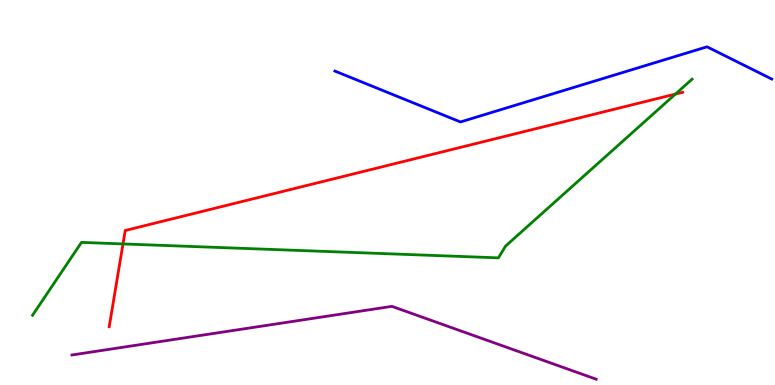[{'lines': ['blue', 'red'], 'intersections': []}, {'lines': ['green', 'red'], 'intersections': [{'x': 1.59, 'y': 3.66}, {'x': 8.72, 'y': 7.56}]}, {'lines': ['purple', 'red'], 'intersections': []}, {'lines': ['blue', 'green'], 'intersections': []}, {'lines': ['blue', 'purple'], 'intersections': []}, {'lines': ['green', 'purple'], 'intersections': []}]